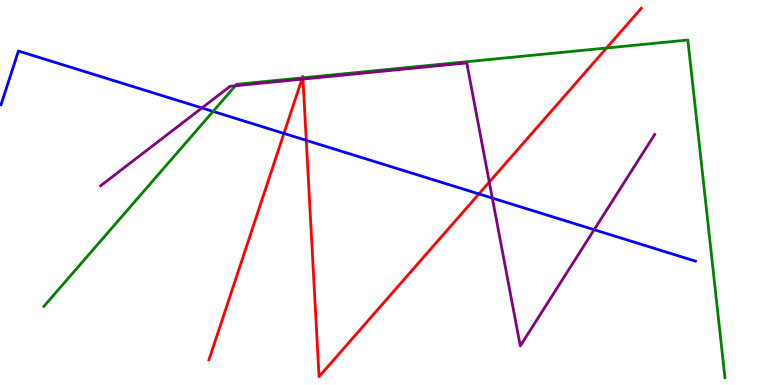[{'lines': ['blue', 'red'], 'intersections': [{'x': 3.66, 'y': 6.53}, {'x': 3.95, 'y': 6.35}, {'x': 6.18, 'y': 4.96}]}, {'lines': ['green', 'red'], 'intersections': [{'x': 3.9, 'y': 7.98}, {'x': 3.91, 'y': 7.98}, {'x': 7.83, 'y': 8.75}]}, {'lines': ['purple', 'red'], 'intersections': [{'x': 3.9, 'y': 7.94}, {'x': 3.91, 'y': 7.95}, {'x': 6.31, 'y': 5.27}]}, {'lines': ['blue', 'green'], 'intersections': [{'x': 2.75, 'y': 7.11}]}, {'lines': ['blue', 'purple'], 'intersections': [{'x': 2.61, 'y': 7.2}, {'x': 6.35, 'y': 4.85}, {'x': 7.67, 'y': 4.03}]}, {'lines': ['green', 'purple'], 'intersections': [{'x': 3.04, 'y': 7.77}]}]